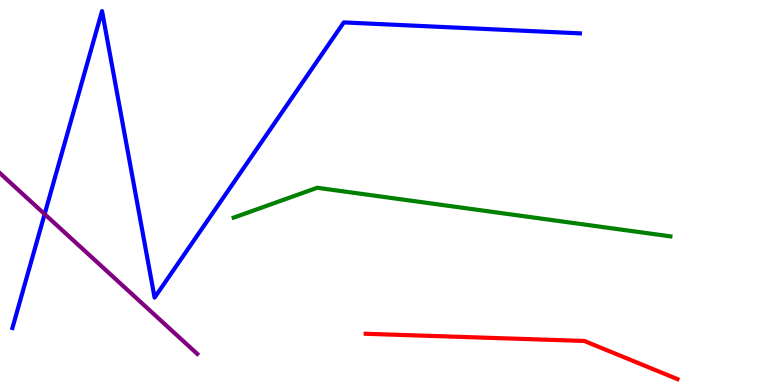[{'lines': ['blue', 'red'], 'intersections': []}, {'lines': ['green', 'red'], 'intersections': []}, {'lines': ['purple', 'red'], 'intersections': []}, {'lines': ['blue', 'green'], 'intersections': []}, {'lines': ['blue', 'purple'], 'intersections': [{'x': 0.576, 'y': 4.44}]}, {'lines': ['green', 'purple'], 'intersections': []}]